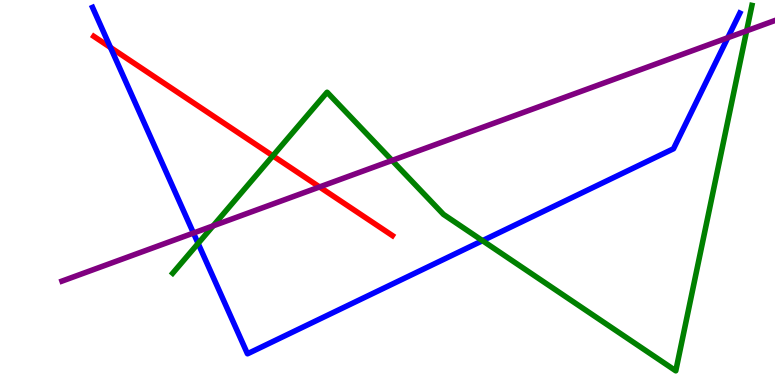[{'lines': ['blue', 'red'], 'intersections': [{'x': 1.43, 'y': 8.77}]}, {'lines': ['green', 'red'], 'intersections': [{'x': 3.52, 'y': 5.95}]}, {'lines': ['purple', 'red'], 'intersections': [{'x': 4.12, 'y': 5.14}]}, {'lines': ['blue', 'green'], 'intersections': [{'x': 2.56, 'y': 3.68}, {'x': 6.23, 'y': 3.75}]}, {'lines': ['blue', 'purple'], 'intersections': [{'x': 2.5, 'y': 3.95}, {'x': 9.39, 'y': 9.02}]}, {'lines': ['green', 'purple'], 'intersections': [{'x': 2.75, 'y': 4.13}, {'x': 5.06, 'y': 5.83}, {'x': 9.63, 'y': 9.2}]}]